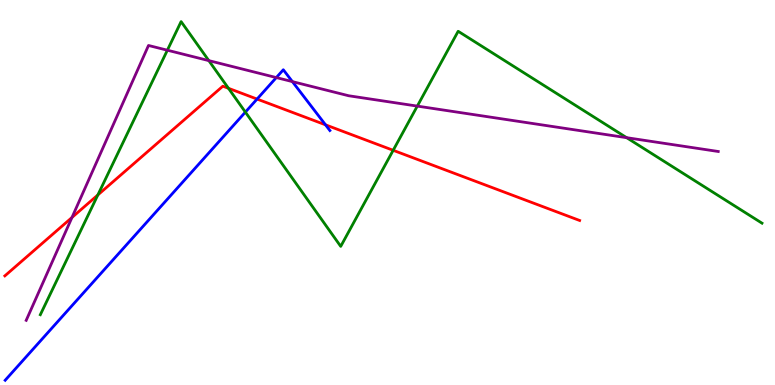[{'lines': ['blue', 'red'], 'intersections': [{'x': 3.32, 'y': 7.43}, {'x': 4.2, 'y': 6.76}]}, {'lines': ['green', 'red'], 'intersections': [{'x': 1.26, 'y': 4.94}, {'x': 2.95, 'y': 7.71}, {'x': 5.07, 'y': 6.1}]}, {'lines': ['purple', 'red'], 'intersections': [{'x': 0.929, 'y': 4.35}]}, {'lines': ['blue', 'green'], 'intersections': [{'x': 3.17, 'y': 7.09}]}, {'lines': ['blue', 'purple'], 'intersections': [{'x': 3.57, 'y': 7.99}, {'x': 3.77, 'y': 7.88}]}, {'lines': ['green', 'purple'], 'intersections': [{'x': 2.16, 'y': 8.7}, {'x': 2.69, 'y': 8.43}, {'x': 5.38, 'y': 7.24}, {'x': 8.09, 'y': 6.42}]}]